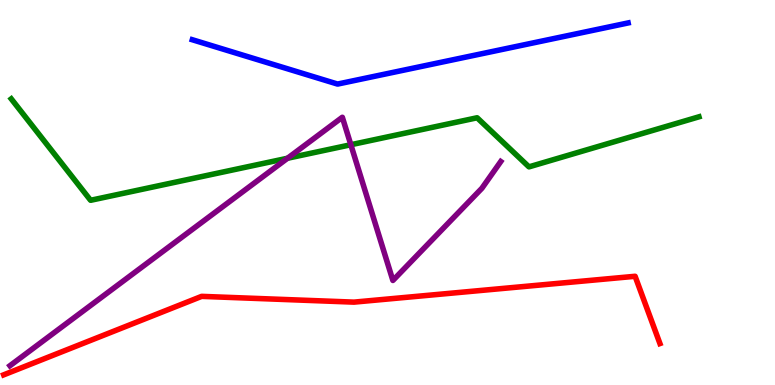[{'lines': ['blue', 'red'], 'intersections': []}, {'lines': ['green', 'red'], 'intersections': []}, {'lines': ['purple', 'red'], 'intersections': []}, {'lines': ['blue', 'green'], 'intersections': []}, {'lines': ['blue', 'purple'], 'intersections': []}, {'lines': ['green', 'purple'], 'intersections': [{'x': 3.71, 'y': 5.89}, {'x': 4.53, 'y': 6.24}]}]